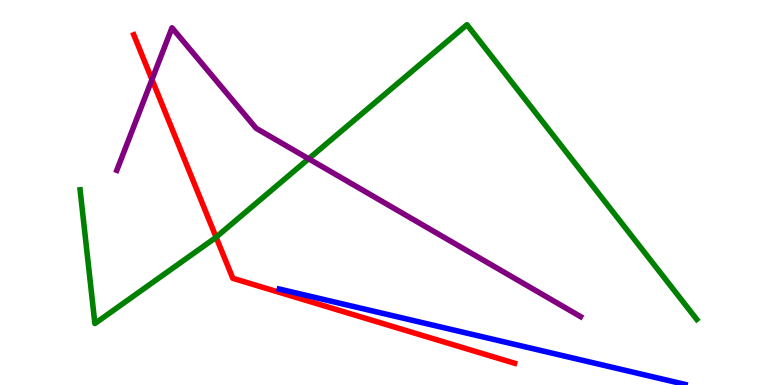[{'lines': ['blue', 'red'], 'intersections': []}, {'lines': ['green', 'red'], 'intersections': [{'x': 2.79, 'y': 3.84}]}, {'lines': ['purple', 'red'], 'intersections': [{'x': 1.96, 'y': 7.93}]}, {'lines': ['blue', 'green'], 'intersections': []}, {'lines': ['blue', 'purple'], 'intersections': []}, {'lines': ['green', 'purple'], 'intersections': [{'x': 3.98, 'y': 5.88}]}]